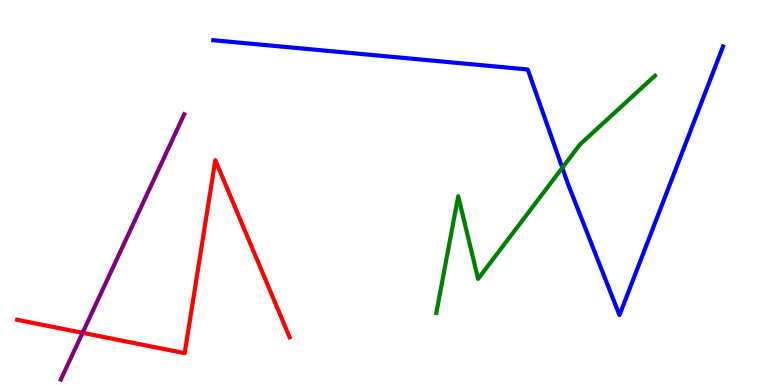[{'lines': ['blue', 'red'], 'intersections': []}, {'lines': ['green', 'red'], 'intersections': []}, {'lines': ['purple', 'red'], 'intersections': [{'x': 1.07, 'y': 1.36}]}, {'lines': ['blue', 'green'], 'intersections': [{'x': 7.26, 'y': 5.64}]}, {'lines': ['blue', 'purple'], 'intersections': []}, {'lines': ['green', 'purple'], 'intersections': []}]